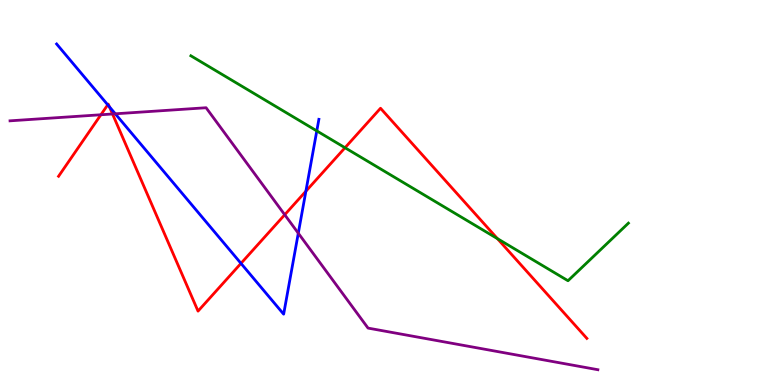[{'lines': ['blue', 'red'], 'intersections': [{'x': 1.39, 'y': 7.28}, {'x': 1.41, 'y': 7.23}, {'x': 3.11, 'y': 3.16}, {'x': 3.95, 'y': 5.03}]}, {'lines': ['green', 'red'], 'intersections': [{'x': 4.45, 'y': 6.16}, {'x': 6.42, 'y': 3.8}]}, {'lines': ['purple', 'red'], 'intersections': [{'x': 1.3, 'y': 7.02}, {'x': 1.45, 'y': 7.04}, {'x': 3.67, 'y': 4.42}]}, {'lines': ['blue', 'green'], 'intersections': [{'x': 4.09, 'y': 6.6}]}, {'lines': ['blue', 'purple'], 'intersections': [{'x': 1.49, 'y': 7.04}, {'x': 3.85, 'y': 3.94}]}, {'lines': ['green', 'purple'], 'intersections': []}]